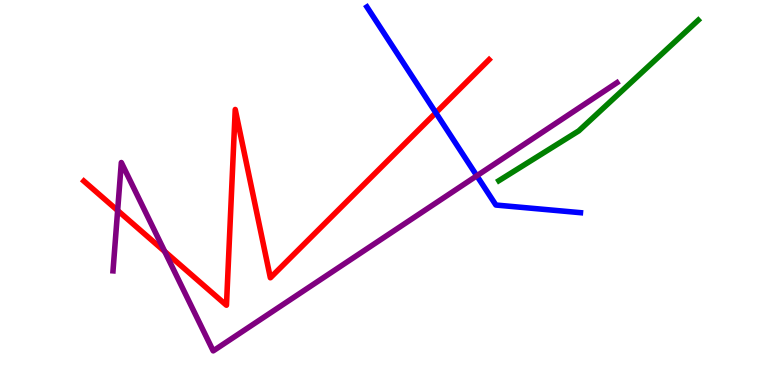[{'lines': ['blue', 'red'], 'intersections': [{'x': 5.62, 'y': 7.07}]}, {'lines': ['green', 'red'], 'intersections': []}, {'lines': ['purple', 'red'], 'intersections': [{'x': 1.52, 'y': 4.53}, {'x': 2.13, 'y': 3.47}]}, {'lines': ['blue', 'green'], 'intersections': []}, {'lines': ['blue', 'purple'], 'intersections': [{'x': 6.15, 'y': 5.43}]}, {'lines': ['green', 'purple'], 'intersections': []}]